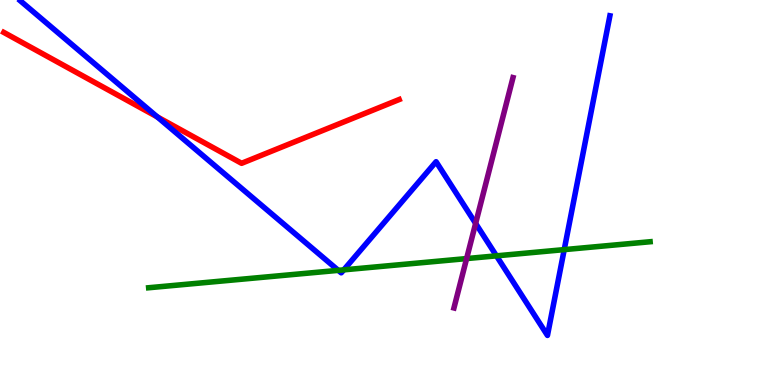[{'lines': ['blue', 'red'], 'intersections': [{'x': 2.03, 'y': 6.96}]}, {'lines': ['green', 'red'], 'intersections': []}, {'lines': ['purple', 'red'], 'intersections': []}, {'lines': ['blue', 'green'], 'intersections': [{'x': 4.37, 'y': 2.98}, {'x': 4.44, 'y': 2.99}, {'x': 6.41, 'y': 3.35}, {'x': 7.28, 'y': 3.52}]}, {'lines': ['blue', 'purple'], 'intersections': [{'x': 6.14, 'y': 4.2}]}, {'lines': ['green', 'purple'], 'intersections': [{'x': 6.02, 'y': 3.28}]}]